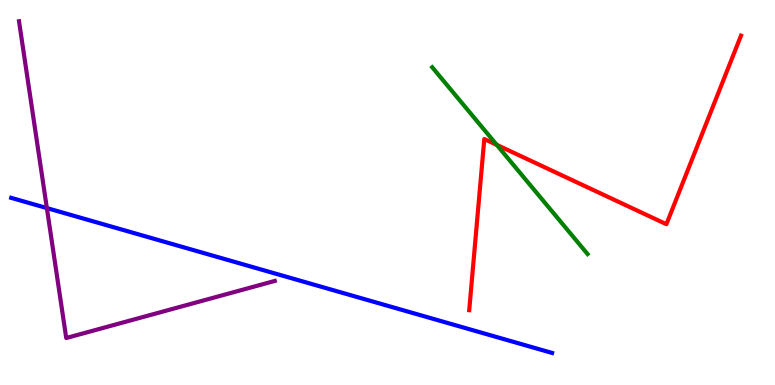[{'lines': ['blue', 'red'], 'intersections': []}, {'lines': ['green', 'red'], 'intersections': [{'x': 6.41, 'y': 6.24}]}, {'lines': ['purple', 'red'], 'intersections': []}, {'lines': ['blue', 'green'], 'intersections': []}, {'lines': ['blue', 'purple'], 'intersections': [{'x': 0.605, 'y': 4.6}]}, {'lines': ['green', 'purple'], 'intersections': []}]